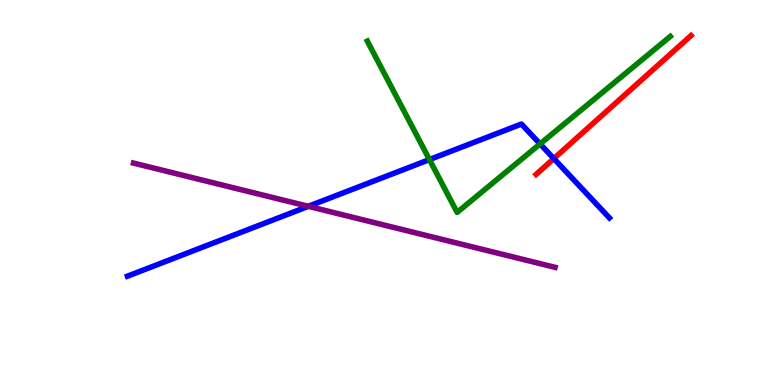[{'lines': ['blue', 'red'], 'intersections': [{'x': 7.15, 'y': 5.88}]}, {'lines': ['green', 'red'], 'intersections': []}, {'lines': ['purple', 'red'], 'intersections': []}, {'lines': ['blue', 'green'], 'intersections': [{'x': 5.54, 'y': 5.86}, {'x': 6.97, 'y': 6.26}]}, {'lines': ['blue', 'purple'], 'intersections': [{'x': 3.98, 'y': 4.64}]}, {'lines': ['green', 'purple'], 'intersections': []}]